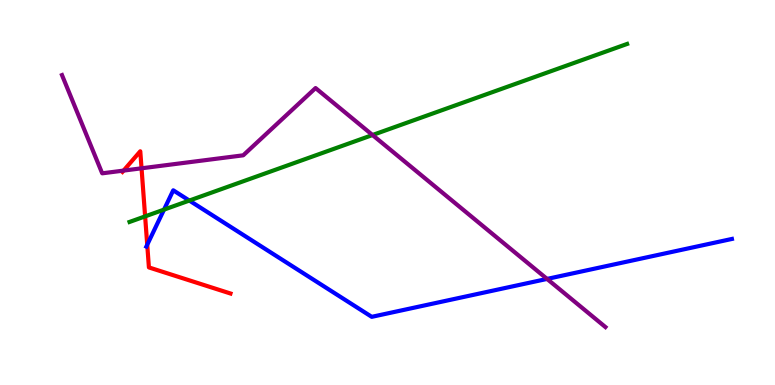[{'lines': ['blue', 'red'], 'intersections': [{'x': 1.9, 'y': 3.64}]}, {'lines': ['green', 'red'], 'intersections': [{'x': 1.87, 'y': 4.38}]}, {'lines': ['purple', 'red'], 'intersections': [{'x': 1.59, 'y': 5.57}, {'x': 1.83, 'y': 5.63}]}, {'lines': ['blue', 'green'], 'intersections': [{'x': 2.12, 'y': 4.56}, {'x': 2.44, 'y': 4.79}]}, {'lines': ['blue', 'purple'], 'intersections': [{'x': 7.06, 'y': 2.76}]}, {'lines': ['green', 'purple'], 'intersections': [{'x': 4.81, 'y': 6.49}]}]